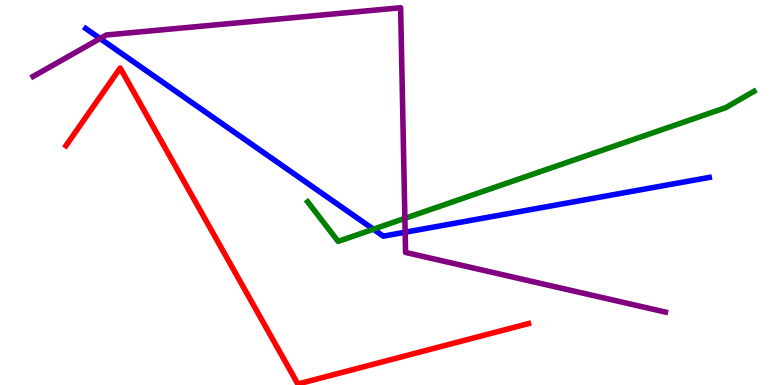[{'lines': ['blue', 'red'], 'intersections': []}, {'lines': ['green', 'red'], 'intersections': []}, {'lines': ['purple', 'red'], 'intersections': []}, {'lines': ['blue', 'green'], 'intersections': [{'x': 4.82, 'y': 4.05}]}, {'lines': ['blue', 'purple'], 'intersections': [{'x': 1.29, 'y': 9.0}, {'x': 5.23, 'y': 3.97}]}, {'lines': ['green', 'purple'], 'intersections': [{'x': 5.22, 'y': 4.33}]}]